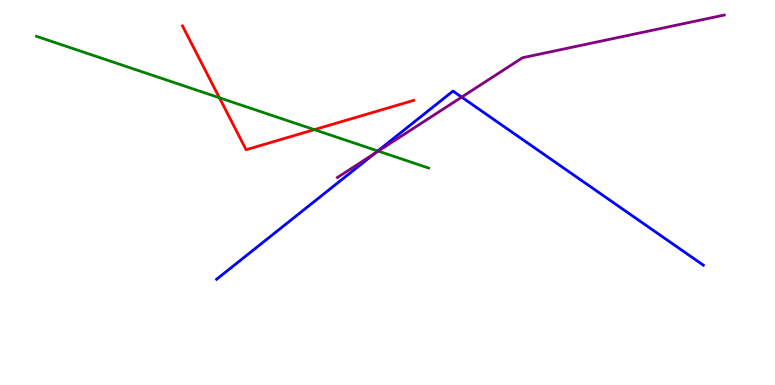[{'lines': ['blue', 'red'], 'intersections': []}, {'lines': ['green', 'red'], 'intersections': [{'x': 2.83, 'y': 7.46}, {'x': 4.06, 'y': 6.63}]}, {'lines': ['purple', 'red'], 'intersections': []}, {'lines': ['blue', 'green'], 'intersections': [{'x': 4.87, 'y': 6.08}]}, {'lines': ['blue', 'purple'], 'intersections': [{'x': 4.84, 'y': 6.02}, {'x': 5.96, 'y': 7.48}]}, {'lines': ['green', 'purple'], 'intersections': [{'x': 4.88, 'y': 6.08}]}]